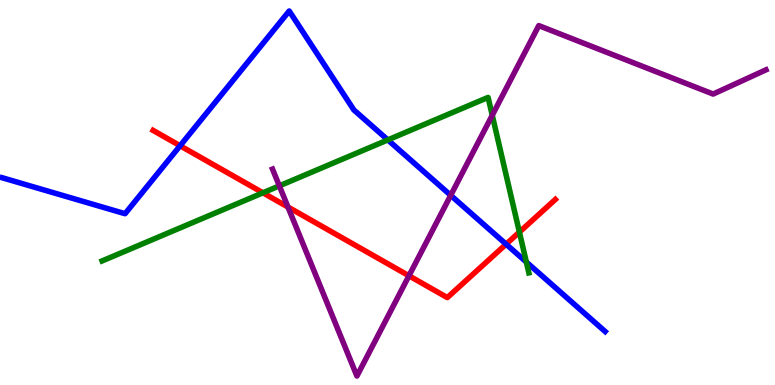[{'lines': ['blue', 'red'], 'intersections': [{'x': 2.32, 'y': 6.21}, {'x': 6.53, 'y': 3.66}]}, {'lines': ['green', 'red'], 'intersections': [{'x': 3.39, 'y': 4.99}, {'x': 6.7, 'y': 3.97}]}, {'lines': ['purple', 'red'], 'intersections': [{'x': 3.72, 'y': 4.62}, {'x': 5.28, 'y': 2.84}]}, {'lines': ['blue', 'green'], 'intersections': [{'x': 5.0, 'y': 6.37}, {'x': 6.79, 'y': 3.19}]}, {'lines': ['blue', 'purple'], 'intersections': [{'x': 5.82, 'y': 4.93}]}, {'lines': ['green', 'purple'], 'intersections': [{'x': 3.6, 'y': 5.17}, {'x': 6.35, 'y': 7.01}]}]